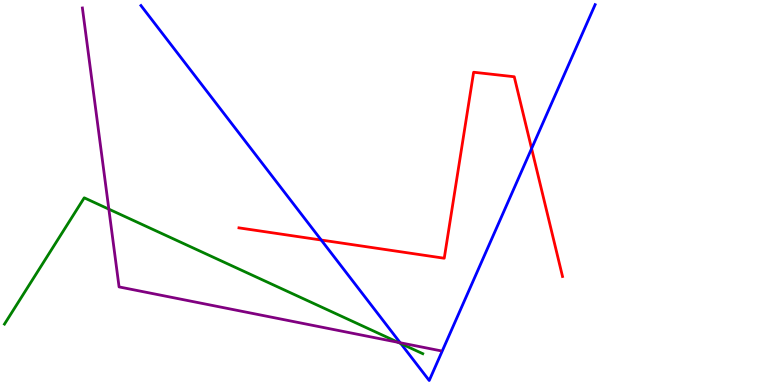[{'lines': ['blue', 'red'], 'intersections': [{'x': 4.14, 'y': 3.77}, {'x': 6.86, 'y': 6.14}]}, {'lines': ['green', 'red'], 'intersections': []}, {'lines': ['purple', 'red'], 'intersections': []}, {'lines': ['blue', 'green'], 'intersections': [{'x': 5.17, 'y': 1.08}]}, {'lines': ['blue', 'purple'], 'intersections': [{'x': 5.16, 'y': 1.1}]}, {'lines': ['green', 'purple'], 'intersections': [{'x': 1.4, 'y': 4.57}, {'x': 5.14, 'y': 1.11}]}]